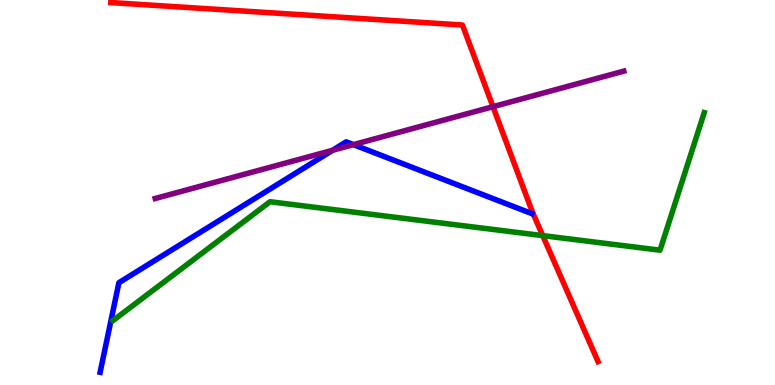[{'lines': ['blue', 'red'], 'intersections': []}, {'lines': ['green', 'red'], 'intersections': [{'x': 7.0, 'y': 3.88}]}, {'lines': ['purple', 'red'], 'intersections': [{'x': 6.36, 'y': 7.23}]}, {'lines': ['blue', 'green'], 'intersections': []}, {'lines': ['blue', 'purple'], 'intersections': [{'x': 4.29, 'y': 6.1}, {'x': 4.56, 'y': 6.24}]}, {'lines': ['green', 'purple'], 'intersections': []}]